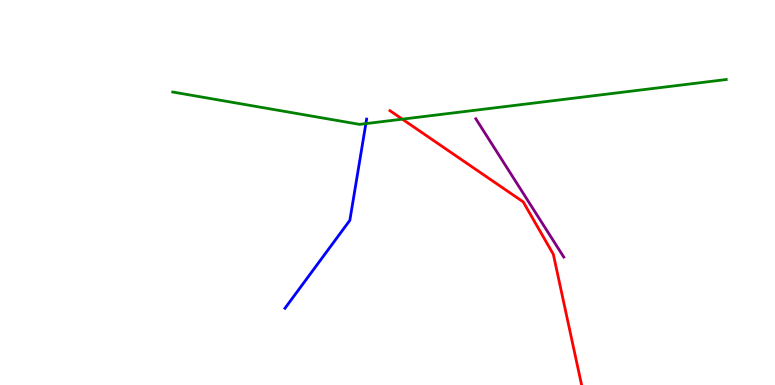[{'lines': ['blue', 'red'], 'intersections': []}, {'lines': ['green', 'red'], 'intersections': [{'x': 5.19, 'y': 6.9}]}, {'lines': ['purple', 'red'], 'intersections': []}, {'lines': ['blue', 'green'], 'intersections': [{'x': 4.72, 'y': 6.79}]}, {'lines': ['blue', 'purple'], 'intersections': []}, {'lines': ['green', 'purple'], 'intersections': []}]